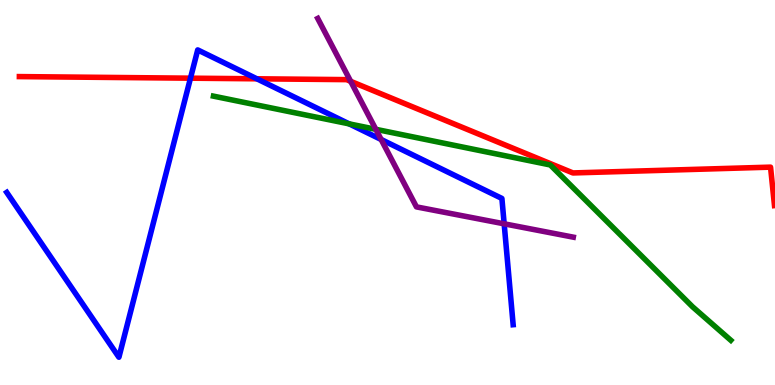[{'lines': ['blue', 'red'], 'intersections': [{'x': 2.46, 'y': 7.97}, {'x': 3.31, 'y': 7.95}]}, {'lines': ['green', 'red'], 'intersections': []}, {'lines': ['purple', 'red'], 'intersections': [{'x': 4.52, 'y': 7.89}]}, {'lines': ['blue', 'green'], 'intersections': [{'x': 4.51, 'y': 6.78}]}, {'lines': ['blue', 'purple'], 'intersections': [{'x': 4.92, 'y': 6.38}, {'x': 6.51, 'y': 4.19}]}, {'lines': ['green', 'purple'], 'intersections': [{'x': 4.85, 'y': 6.64}]}]